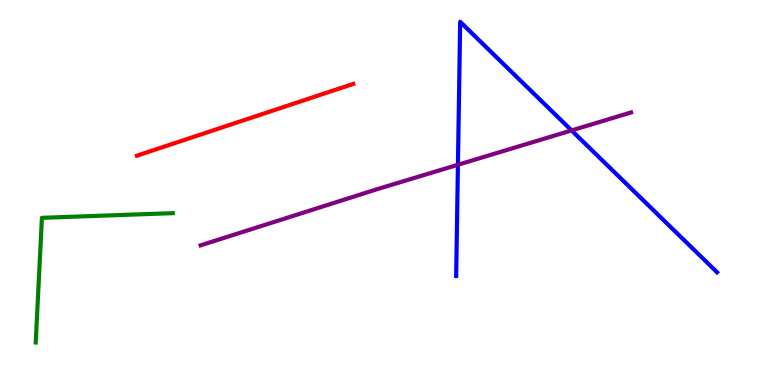[{'lines': ['blue', 'red'], 'intersections': []}, {'lines': ['green', 'red'], 'intersections': []}, {'lines': ['purple', 'red'], 'intersections': []}, {'lines': ['blue', 'green'], 'intersections': []}, {'lines': ['blue', 'purple'], 'intersections': [{'x': 5.91, 'y': 5.72}, {'x': 7.38, 'y': 6.61}]}, {'lines': ['green', 'purple'], 'intersections': []}]